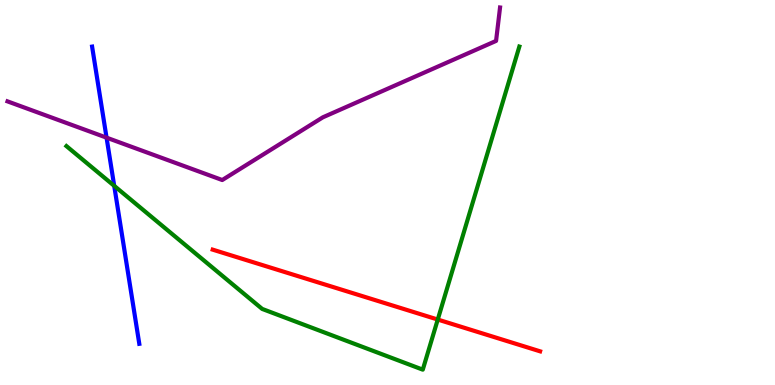[{'lines': ['blue', 'red'], 'intersections': []}, {'lines': ['green', 'red'], 'intersections': [{'x': 5.65, 'y': 1.7}]}, {'lines': ['purple', 'red'], 'intersections': []}, {'lines': ['blue', 'green'], 'intersections': [{'x': 1.47, 'y': 5.17}]}, {'lines': ['blue', 'purple'], 'intersections': [{'x': 1.37, 'y': 6.42}]}, {'lines': ['green', 'purple'], 'intersections': []}]